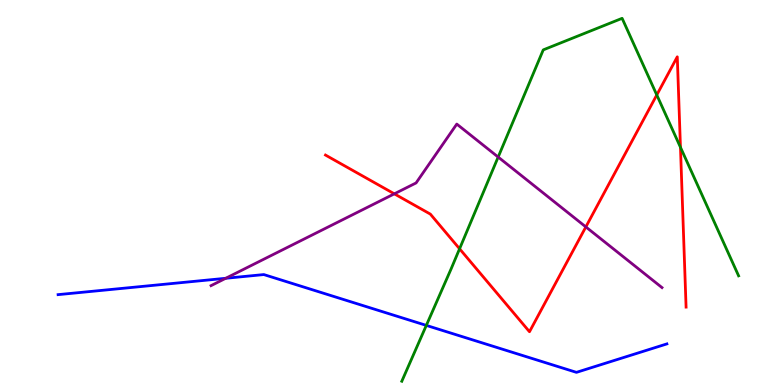[{'lines': ['blue', 'red'], 'intersections': []}, {'lines': ['green', 'red'], 'intersections': [{'x': 5.93, 'y': 3.54}, {'x': 8.47, 'y': 7.53}, {'x': 8.78, 'y': 6.17}]}, {'lines': ['purple', 'red'], 'intersections': [{'x': 5.09, 'y': 4.97}, {'x': 7.56, 'y': 4.11}]}, {'lines': ['blue', 'green'], 'intersections': [{'x': 5.5, 'y': 1.55}]}, {'lines': ['blue', 'purple'], 'intersections': [{'x': 2.91, 'y': 2.77}]}, {'lines': ['green', 'purple'], 'intersections': [{'x': 6.43, 'y': 5.92}]}]